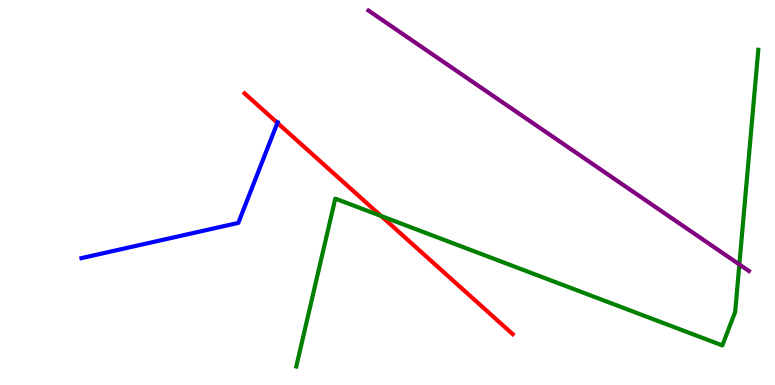[{'lines': ['blue', 'red'], 'intersections': [{'x': 3.58, 'y': 6.81}]}, {'lines': ['green', 'red'], 'intersections': [{'x': 4.92, 'y': 4.39}]}, {'lines': ['purple', 'red'], 'intersections': []}, {'lines': ['blue', 'green'], 'intersections': []}, {'lines': ['blue', 'purple'], 'intersections': []}, {'lines': ['green', 'purple'], 'intersections': [{'x': 9.54, 'y': 3.13}]}]